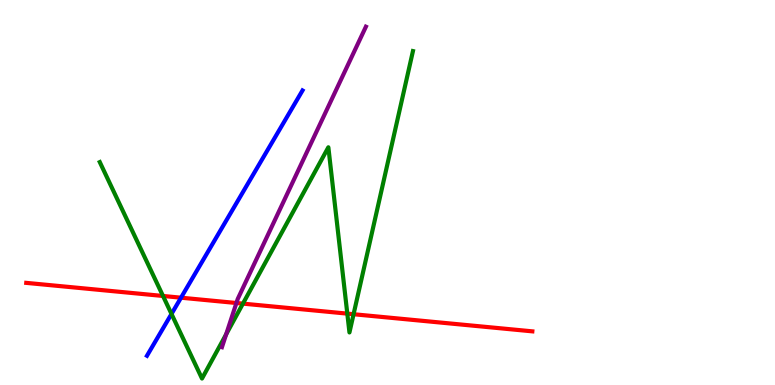[{'lines': ['blue', 'red'], 'intersections': [{'x': 2.34, 'y': 2.27}]}, {'lines': ['green', 'red'], 'intersections': [{'x': 2.1, 'y': 2.31}, {'x': 3.13, 'y': 2.11}, {'x': 4.48, 'y': 1.85}, {'x': 4.56, 'y': 1.84}]}, {'lines': ['purple', 'red'], 'intersections': [{'x': 3.05, 'y': 2.13}]}, {'lines': ['blue', 'green'], 'intersections': [{'x': 2.21, 'y': 1.85}]}, {'lines': ['blue', 'purple'], 'intersections': []}, {'lines': ['green', 'purple'], 'intersections': [{'x': 2.92, 'y': 1.32}]}]